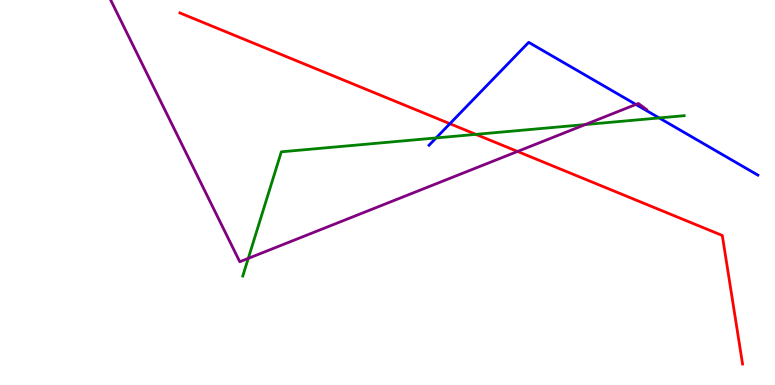[{'lines': ['blue', 'red'], 'intersections': [{'x': 5.8, 'y': 6.79}]}, {'lines': ['green', 'red'], 'intersections': [{'x': 6.14, 'y': 6.51}]}, {'lines': ['purple', 'red'], 'intersections': [{'x': 6.68, 'y': 6.07}]}, {'lines': ['blue', 'green'], 'intersections': [{'x': 5.63, 'y': 6.42}, {'x': 8.51, 'y': 6.94}]}, {'lines': ['blue', 'purple'], 'intersections': [{'x': 8.21, 'y': 7.29}]}, {'lines': ['green', 'purple'], 'intersections': [{'x': 3.2, 'y': 3.29}, {'x': 7.55, 'y': 6.76}]}]